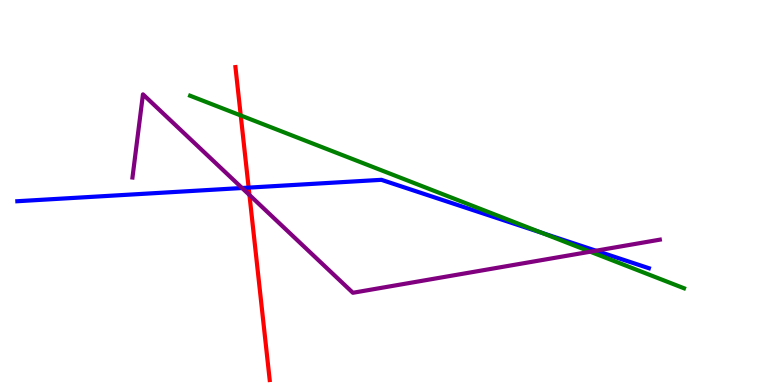[{'lines': ['blue', 'red'], 'intersections': [{'x': 3.21, 'y': 5.13}]}, {'lines': ['green', 'red'], 'intersections': [{'x': 3.11, 'y': 7.0}]}, {'lines': ['purple', 'red'], 'intersections': [{'x': 3.22, 'y': 4.94}]}, {'lines': ['blue', 'green'], 'intersections': [{'x': 6.99, 'y': 3.95}]}, {'lines': ['blue', 'purple'], 'intersections': [{'x': 3.12, 'y': 5.12}, {'x': 7.69, 'y': 3.49}]}, {'lines': ['green', 'purple'], 'intersections': [{'x': 7.62, 'y': 3.46}]}]